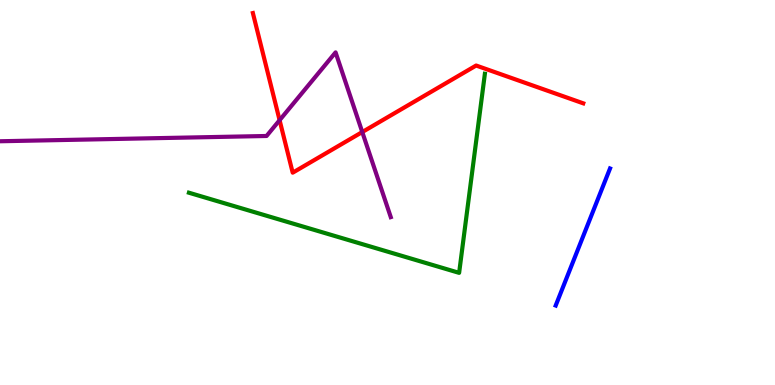[{'lines': ['blue', 'red'], 'intersections': []}, {'lines': ['green', 'red'], 'intersections': []}, {'lines': ['purple', 'red'], 'intersections': [{'x': 3.61, 'y': 6.88}, {'x': 4.67, 'y': 6.57}]}, {'lines': ['blue', 'green'], 'intersections': []}, {'lines': ['blue', 'purple'], 'intersections': []}, {'lines': ['green', 'purple'], 'intersections': []}]